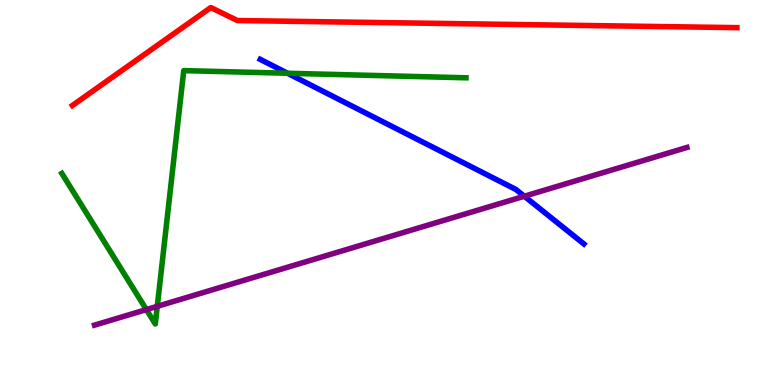[{'lines': ['blue', 'red'], 'intersections': []}, {'lines': ['green', 'red'], 'intersections': []}, {'lines': ['purple', 'red'], 'intersections': []}, {'lines': ['blue', 'green'], 'intersections': [{'x': 3.71, 'y': 8.1}]}, {'lines': ['blue', 'purple'], 'intersections': [{'x': 6.77, 'y': 4.9}]}, {'lines': ['green', 'purple'], 'intersections': [{'x': 1.89, 'y': 1.96}, {'x': 2.03, 'y': 2.04}]}]